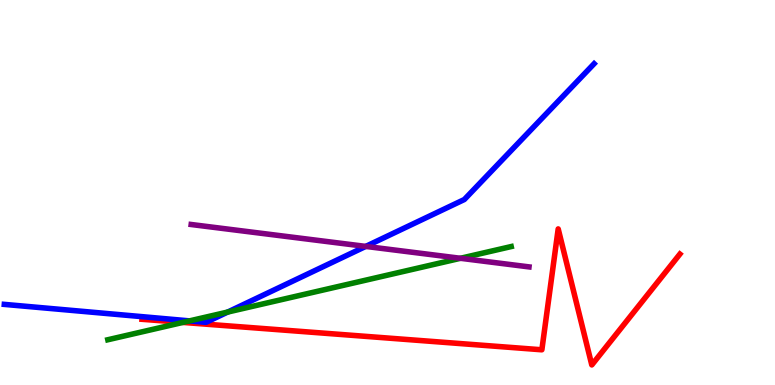[{'lines': ['blue', 'red'], 'intersections': []}, {'lines': ['green', 'red'], 'intersections': [{'x': 2.36, 'y': 1.63}]}, {'lines': ['purple', 'red'], 'intersections': []}, {'lines': ['blue', 'green'], 'intersections': [{'x': 2.45, 'y': 1.67}, {'x': 2.94, 'y': 1.89}]}, {'lines': ['blue', 'purple'], 'intersections': [{'x': 4.72, 'y': 3.6}]}, {'lines': ['green', 'purple'], 'intersections': [{'x': 5.94, 'y': 3.29}]}]